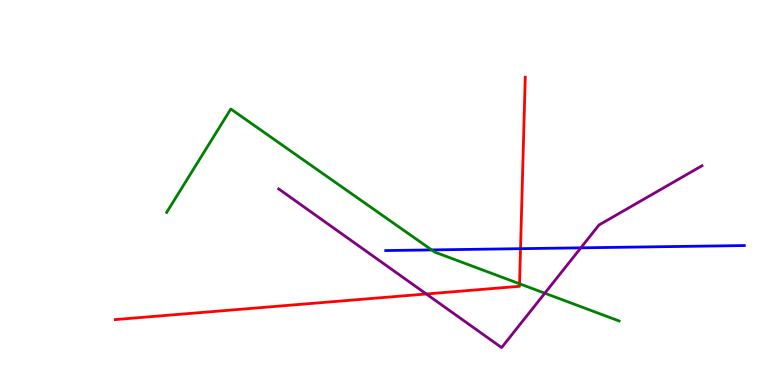[{'lines': ['blue', 'red'], 'intersections': [{'x': 6.72, 'y': 3.54}]}, {'lines': ['green', 'red'], 'intersections': [{'x': 6.7, 'y': 2.63}]}, {'lines': ['purple', 'red'], 'intersections': [{'x': 5.5, 'y': 2.36}]}, {'lines': ['blue', 'green'], 'intersections': [{'x': 5.57, 'y': 3.51}]}, {'lines': ['blue', 'purple'], 'intersections': [{'x': 7.49, 'y': 3.56}]}, {'lines': ['green', 'purple'], 'intersections': [{'x': 7.03, 'y': 2.38}]}]